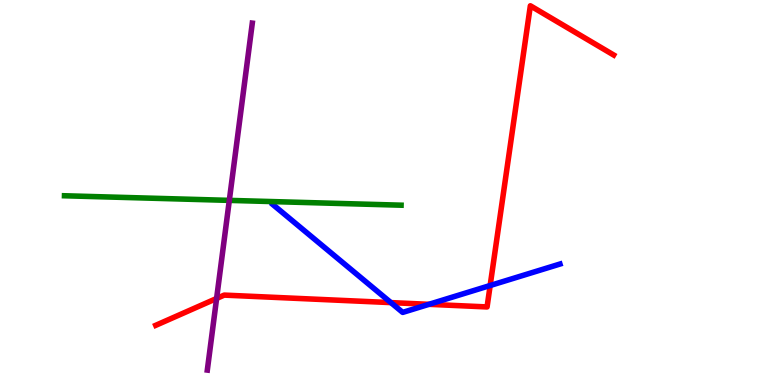[{'lines': ['blue', 'red'], 'intersections': [{'x': 5.04, 'y': 2.14}, {'x': 5.53, 'y': 2.1}, {'x': 6.32, 'y': 2.58}]}, {'lines': ['green', 'red'], 'intersections': []}, {'lines': ['purple', 'red'], 'intersections': [{'x': 2.79, 'y': 2.25}]}, {'lines': ['blue', 'green'], 'intersections': []}, {'lines': ['blue', 'purple'], 'intersections': []}, {'lines': ['green', 'purple'], 'intersections': [{'x': 2.96, 'y': 4.8}]}]